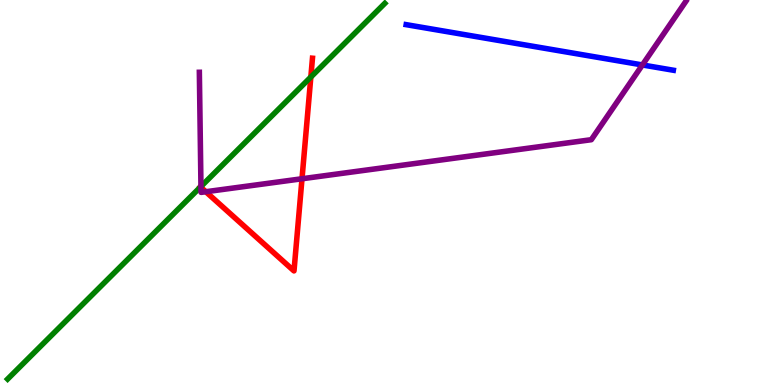[{'lines': ['blue', 'red'], 'intersections': []}, {'lines': ['green', 'red'], 'intersections': [{'x': 2.59, 'y': 5.14}, {'x': 4.01, 'y': 8.0}]}, {'lines': ['purple', 'red'], 'intersections': [{'x': 2.59, 'y': 5.13}, {'x': 2.66, 'y': 5.02}, {'x': 3.9, 'y': 5.36}]}, {'lines': ['blue', 'green'], 'intersections': []}, {'lines': ['blue', 'purple'], 'intersections': [{'x': 8.29, 'y': 8.31}]}, {'lines': ['green', 'purple'], 'intersections': [{'x': 2.59, 'y': 5.16}]}]